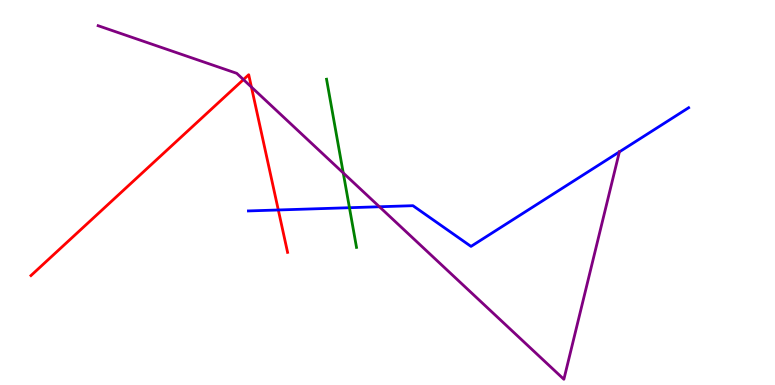[{'lines': ['blue', 'red'], 'intersections': [{'x': 3.59, 'y': 4.55}]}, {'lines': ['green', 'red'], 'intersections': []}, {'lines': ['purple', 'red'], 'intersections': [{'x': 3.14, 'y': 7.93}, {'x': 3.24, 'y': 7.74}]}, {'lines': ['blue', 'green'], 'intersections': [{'x': 4.51, 'y': 4.6}]}, {'lines': ['blue', 'purple'], 'intersections': [{'x': 4.9, 'y': 4.63}, {'x': 7.99, 'y': 6.06}]}, {'lines': ['green', 'purple'], 'intersections': [{'x': 4.43, 'y': 5.51}]}]